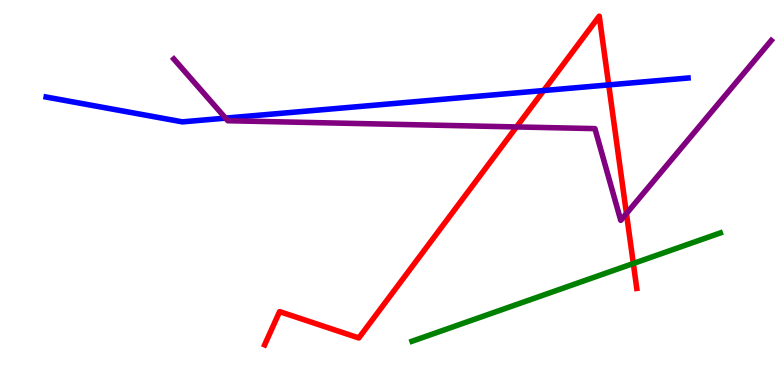[{'lines': ['blue', 'red'], 'intersections': [{'x': 7.02, 'y': 7.65}, {'x': 7.85, 'y': 7.79}]}, {'lines': ['green', 'red'], 'intersections': [{'x': 8.17, 'y': 3.16}]}, {'lines': ['purple', 'red'], 'intersections': [{'x': 6.66, 'y': 6.7}, {'x': 8.08, 'y': 4.45}]}, {'lines': ['blue', 'green'], 'intersections': []}, {'lines': ['blue', 'purple'], 'intersections': [{'x': 2.91, 'y': 6.93}]}, {'lines': ['green', 'purple'], 'intersections': []}]